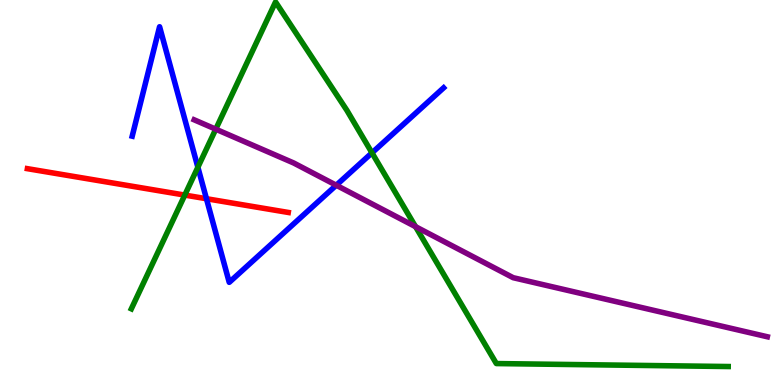[{'lines': ['blue', 'red'], 'intersections': [{'x': 2.66, 'y': 4.84}]}, {'lines': ['green', 'red'], 'intersections': [{'x': 2.38, 'y': 4.93}]}, {'lines': ['purple', 'red'], 'intersections': []}, {'lines': ['blue', 'green'], 'intersections': [{'x': 2.55, 'y': 5.66}, {'x': 4.8, 'y': 6.03}]}, {'lines': ['blue', 'purple'], 'intersections': [{'x': 4.34, 'y': 5.19}]}, {'lines': ['green', 'purple'], 'intersections': [{'x': 2.78, 'y': 6.64}, {'x': 5.36, 'y': 4.11}]}]